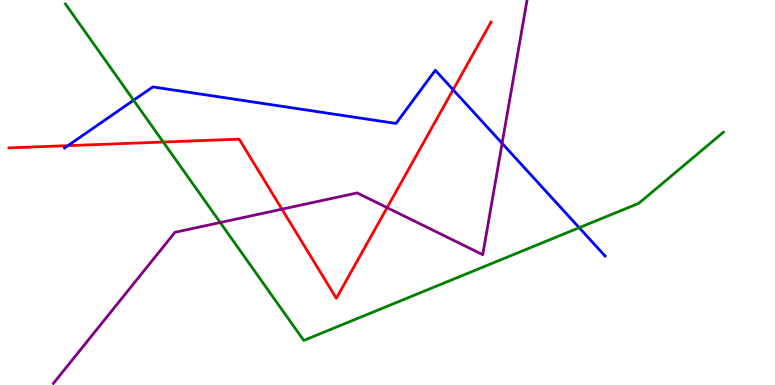[{'lines': ['blue', 'red'], 'intersections': [{'x': 0.877, 'y': 6.22}, {'x': 5.85, 'y': 7.67}]}, {'lines': ['green', 'red'], 'intersections': [{'x': 2.11, 'y': 6.31}]}, {'lines': ['purple', 'red'], 'intersections': [{'x': 3.64, 'y': 4.57}, {'x': 4.99, 'y': 4.61}]}, {'lines': ['blue', 'green'], 'intersections': [{'x': 1.72, 'y': 7.4}, {'x': 7.47, 'y': 4.09}]}, {'lines': ['blue', 'purple'], 'intersections': [{'x': 6.48, 'y': 6.28}]}, {'lines': ['green', 'purple'], 'intersections': [{'x': 2.84, 'y': 4.22}]}]